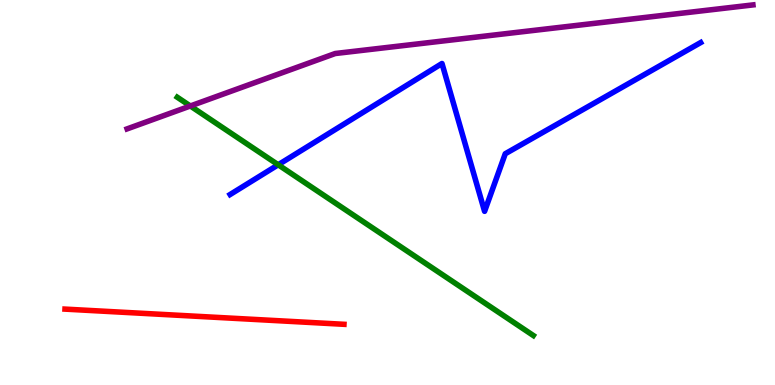[{'lines': ['blue', 'red'], 'intersections': []}, {'lines': ['green', 'red'], 'intersections': []}, {'lines': ['purple', 'red'], 'intersections': []}, {'lines': ['blue', 'green'], 'intersections': [{'x': 3.59, 'y': 5.72}]}, {'lines': ['blue', 'purple'], 'intersections': []}, {'lines': ['green', 'purple'], 'intersections': [{'x': 2.46, 'y': 7.25}]}]